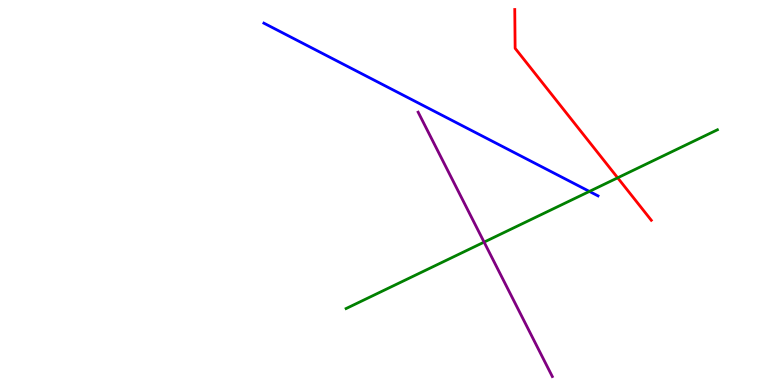[{'lines': ['blue', 'red'], 'intersections': []}, {'lines': ['green', 'red'], 'intersections': [{'x': 7.97, 'y': 5.38}]}, {'lines': ['purple', 'red'], 'intersections': []}, {'lines': ['blue', 'green'], 'intersections': [{'x': 7.61, 'y': 5.03}]}, {'lines': ['blue', 'purple'], 'intersections': []}, {'lines': ['green', 'purple'], 'intersections': [{'x': 6.25, 'y': 3.71}]}]